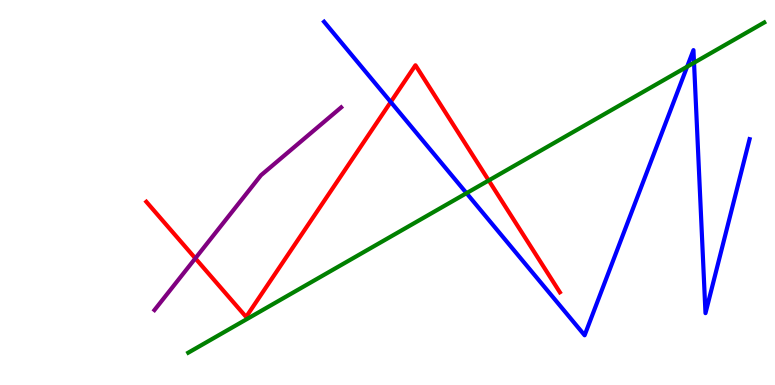[{'lines': ['blue', 'red'], 'intersections': [{'x': 5.04, 'y': 7.35}]}, {'lines': ['green', 'red'], 'intersections': [{'x': 6.31, 'y': 5.31}]}, {'lines': ['purple', 'red'], 'intersections': [{'x': 2.52, 'y': 3.29}]}, {'lines': ['blue', 'green'], 'intersections': [{'x': 6.02, 'y': 4.98}, {'x': 8.87, 'y': 8.27}, {'x': 8.96, 'y': 8.37}]}, {'lines': ['blue', 'purple'], 'intersections': []}, {'lines': ['green', 'purple'], 'intersections': []}]